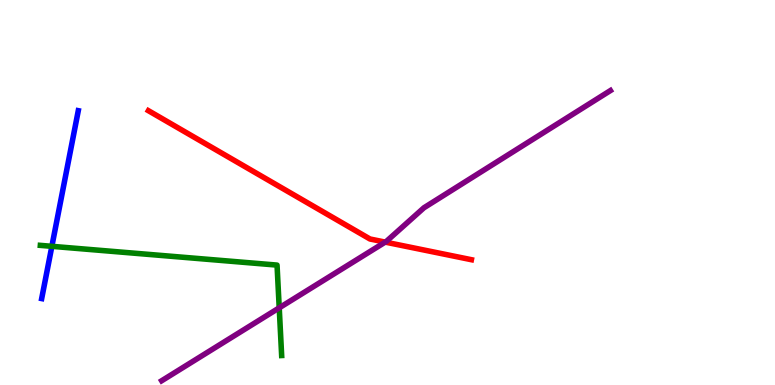[{'lines': ['blue', 'red'], 'intersections': []}, {'lines': ['green', 'red'], 'intersections': []}, {'lines': ['purple', 'red'], 'intersections': [{'x': 4.97, 'y': 3.71}]}, {'lines': ['blue', 'green'], 'intersections': [{'x': 0.669, 'y': 3.6}]}, {'lines': ['blue', 'purple'], 'intersections': []}, {'lines': ['green', 'purple'], 'intersections': [{'x': 3.6, 'y': 2.0}]}]